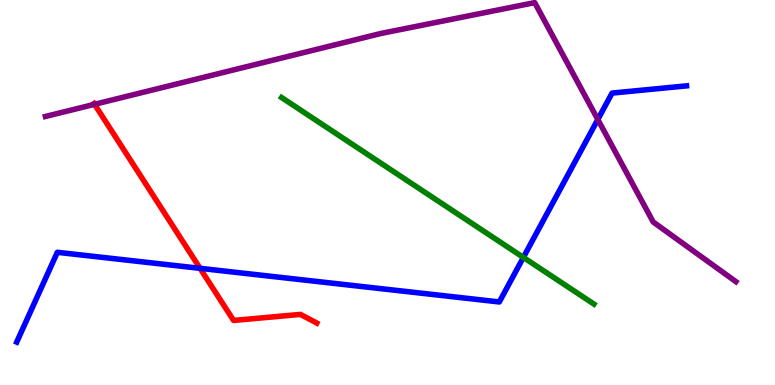[{'lines': ['blue', 'red'], 'intersections': [{'x': 2.58, 'y': 3.03}]}, {'lines': ['green', 'red'], 'intersections': []}, {'lines': ['purple', 'red'], 'intersections': [{'x': 1.22, 'y': 7.29}]}, {'lines': ['blue', 'green'], 'intersections': [{'x': 6.75, 'y': 3.31}]}, {'lines': ['blue', 'purple'], 'intersections': [{'x': 7.71, 'y': 6.9}]}, {'lines': ['green', 'purple'], 'intersections': []}]